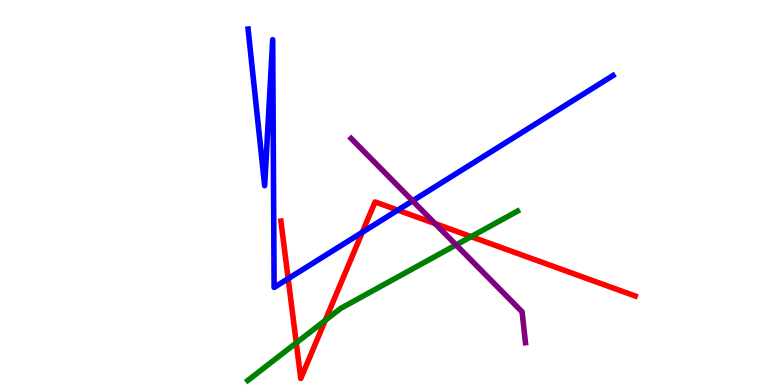[{'lines': ['blue', 'red'], 'intersections': [{'x': 3.72, 'y': 2.76}, {'x': 4.67, 'y': 3.97}, {'x': 5.13, 'y': 4.54}]}, {'lines': ['green', 'red'], 'intersections': [{'x': 3.82, 'y': 1.09}, {'x': 4.2, 'y': 1.68}, {'x': 6.08, 'y': 3.85}]}, {'lines': ['purple', 'red'], 'intersections': [{'x': 5.61, 'y': 4.19}]}, {'lines': ['blue', 'green'], 'intersections': []}, {'lines': ['blue', 'purple'], 'intersections': [{'x': 5.32, 'y': 4.78}]}, {'lines': ['green', 'purple'], 'intersections': [{'x': 5.89, 'y': 3.64}]}]